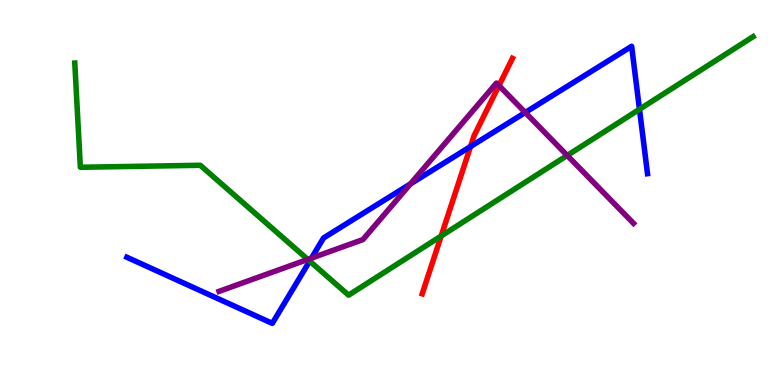[{'lines': ['blue', 'red'], 'intersections': [{'x': 6.07, 'y': 6.19}]}, {'lines': ['green', 'red'], 'intersections': [{'x': 5.69, 'y': 3.87}]}, {'lines': ['purple', 'red'], 'intersections': [{'x': 6.44, 'y': 7.78}]}, {'lines': ['blue', 'green'], 'intersections': [{'x': 4.0, 'y': 3.22}, {'x': 8.25, 'y': 7.16}]}, {'lines': ['blue', 'purple'], 'intersections': [{'x': 4.02, 'y': 3.3}, {'x': 5.3, 'y': 5.22}, {'x': 6.78, 'y': 7.08}]}, {'lines': ['green', 'purple'], 'intersections': [{'x': 3.97, 'y': 3.26}, {'x': 7.32, 'y': 5.96}]}]